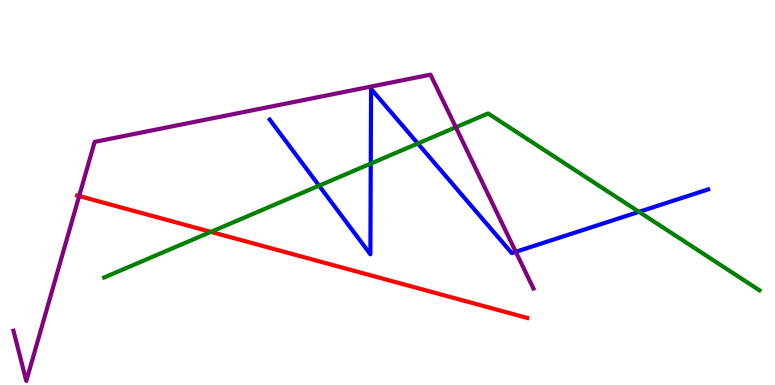[{'lines': ['blue', 'red'], 'intersections': []}, {'lines': ['green', 'red'], 'intersections': [{'x': 2.72, 'y': 3.98}]}, {'lines': ['purple', 'red'], 'intersections': [{'x': 1.02, 'y': 4.91}]}, {'lines': ['blue', 'green'], 'intersections': [{'x': 4.12, 'y': 5.18}, {'x': 4.78, 'y': 5.75}, {'x': 5.39, 'y': 6.27}, {'x': 8.25, 'y': 4.5}]}, {'lines': ['blue', 'purple'], 'intersections': [{'x': 6.66, 'y': 3.46}]}, {'lines': ['green', 'purple'], 'intersections': [{'x': 5.88, 'y': 6.69}]}]